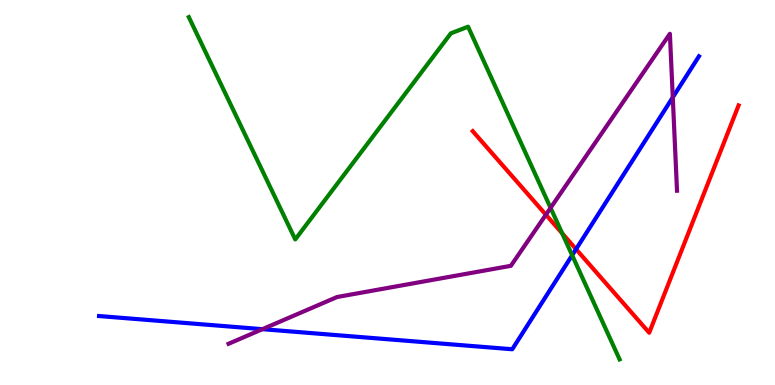[{'lines': ['blue', 'red'], 'intersections': [{'x': 7.43, 'y': 3.53}]}, {'lines': ['green', 'red'], 'intersections': [{'x': 7.25, 'y': 3.94}]}, {'lines': ['purple', 'red'], 'intersections': [{'x': 7.04, 'y': 4.42}]}, {'lines': ['blue', 'green'], 'intersections': [{'x': 7.38, 'y': 3.37}]}, {'lines': ['blue', 'purple'], 'intersections': [{'x': 3.39, 'y': 1.45}, {'x': 8.68, 'y': 7.47}]}, {'lines': ['green', 'purple'], 'intersections': [{'x': 7.1, 'y': 4.6}]}]